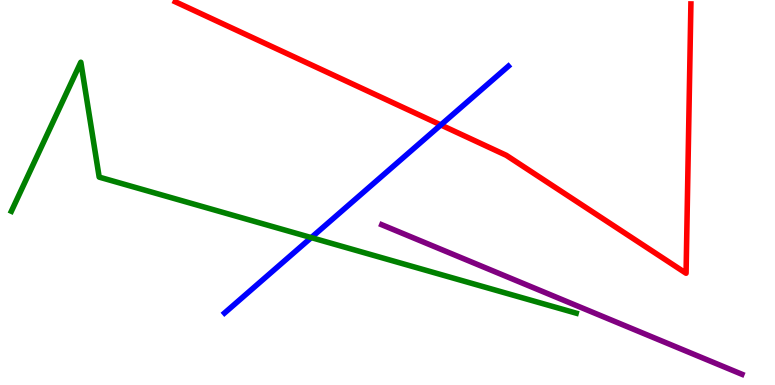[{'lines': ['blue', 'red'], 'intersections': [{'x': 5.69, 'y': 6.75}]}, {'lines': ['green', 'red'], 'intersections': []}, {'lines': ['purple', 'red'], 'intersections': []}, {'lines': ['blue', 'green'], 'intersections': [{'x': 4.02, 'y': 3.83}]}, {'lines': ['blue', 'purple'], 'intersections': []}, {'lines': ['green', 'purple'], 'intersections': []}]